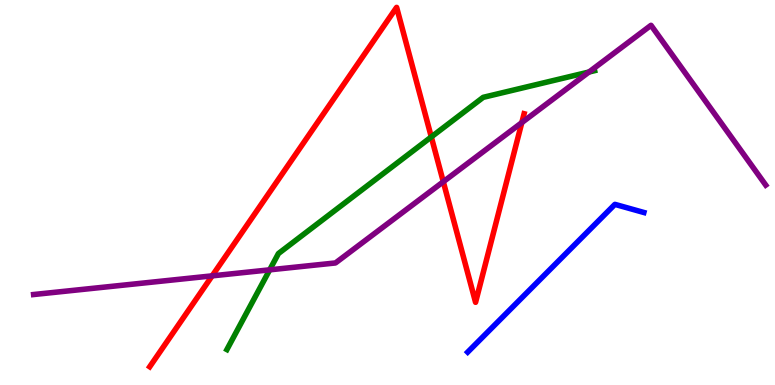[{'lines': ['blue', 'red'], 'intersections': []}, {'lines': ['green', 'red'], 'intersections': [{'x': 5.57, 'y': 6.44}]}, {'lines': ['purple', 'red'], 'intersections': [{'x': 2.74, 'y': 2.83}, {'x': 5.72, 'y': 5.28}, {'x': 6.73, 'y': 6.82}]}, {'lines': ['blue', 'green'], 'intersections': []}, {'lines': ['blue', 'purple'], 'intersections': []}, {'lines': ['green', 'purple'], 'intersections': [{'x': 3.48, 'y': 2.99}, {'x': 7.6, 'y': 8.13}]}]